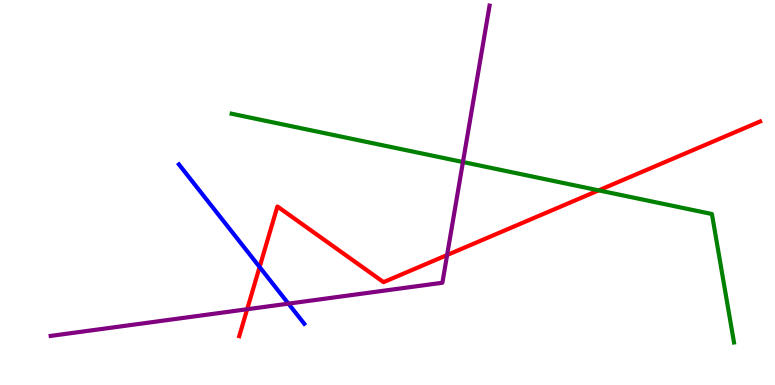[{'lines': ['blue', 'red'], 'intersections': [{'x': 3.35, 'y': 3.07}]}, {'lines': ['green', 'red'], 'intersections': [{'x': 7.72, 'y': 5.06}]}, {'lines': ['purple', 'red'], 'intersections': [{'x': 3.19, 'y': 1.97}, {'x': 5.77, 'y': 3.38}]}, {'lines': ['blue', 'green'], 'intersections': []}, {'lines': ['blue', 'purple'], 'intersections': [{'x': 3.72, 'y': 2.11}]}, {'lines': ['green', 'purple'], 'intersections': [{'x': 5.97, 'y': 5.79}]}]